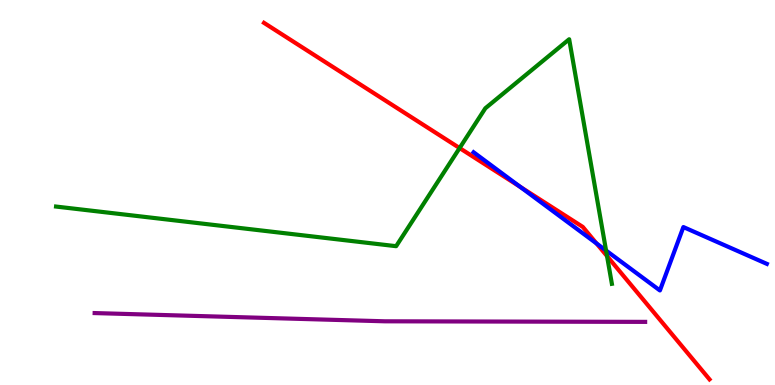[{'lines': ['blue', 'red'], 'intersections': [{'x': 6.71, 'y': 5.15}, {'x': 7.7, 'y': 3.68}]}, {'lines': ['green', 'red'], 'intersections': [{'x': 5.93, 'y': 6.15}, {'x': 7.83, 'y': 3.35}]}, {'lines': ['purple', 'red'], 'intersections': []}, {'lines': ['blue', 'green'], 'intersections': [{'x': 7.82, 'y': 3.49}]}, {'lines': ['blue', 'purple'], 'intersections': []}, {'lines': ['green', 'purple'], 'intersections': []}]